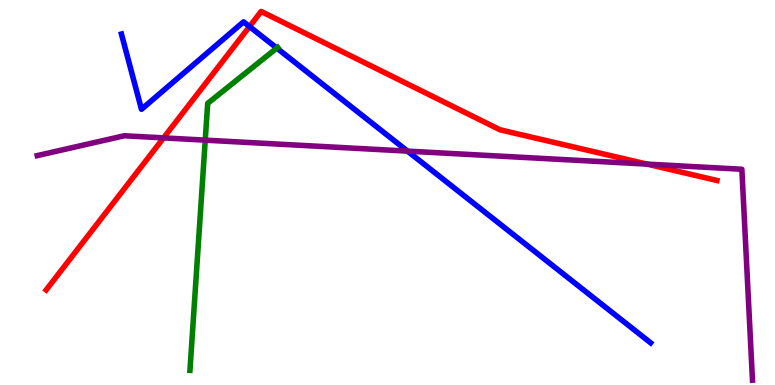[{'lines': ['blue', 'red'], 'intersections': [{'x': 3.22, 'y': 9.31}]}, {'lines': ['green', 'red'], 'intersections': []}, {'lines': ['purple', 'red'], 'intersections': [{'x': 2.11, 'y': 6.42}, {'x': 8.35, 'y': 5.74}]}, {'lines': ['blue', 'green'], 'intersections': [{'x': 3.57, 'y': 8.75}]}, {'lines': ['blue', 'purple'], 'intersections': [{'x': 5.26, 'y': 6.07}]}, {'lines': ['green', 'purple'], 'intersections': [{'x': 2.65, 'y': 6.36}]}]